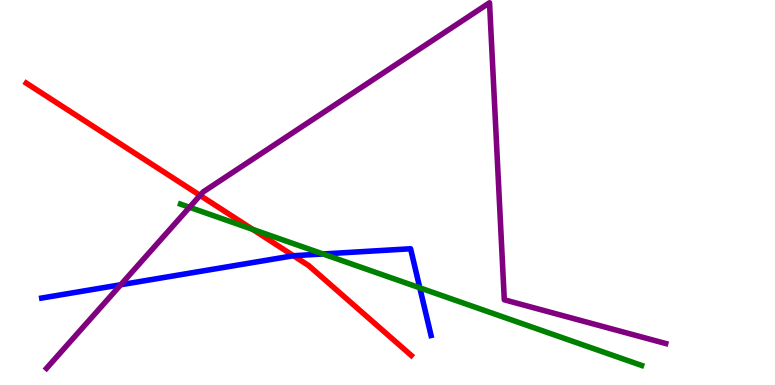[{'lines': ['blue', 'red'], 'intersections': [{'x': 3.79, 'y': 3.36}]}, {'lines': ['green', 'red'], 'intersections': [{'x': 3.26, 'y': 4.04}]}, {'lines': ['purple', 'red'], 'intersections': [{'x': 2.58, 'y': 4.92}]}, {'lines': ['blue', 'green'], 'intersections': [{'x': 4.17, 'y': 3.4}, {'x': 5.42, 'y': 2.52}]}, {'lines': ['blue', 'purple'], 'intersections': [{'x': 1.56, 'y': 2.6}]}, {'lines': ['green', 'purple'], 'intersections': [{'x': 2.45, 'y': 4.62}]}]